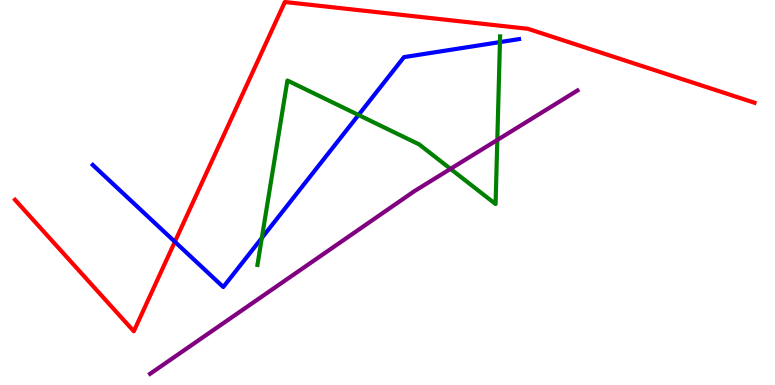[{'lines': ['blue', 'red'], 'intersections': [{'x': 2.26, 'y': 3.72}]}, {'lines': ['green', 'red'], 'intersections': []}, {'lines': ['purple', 'red'], 'intersections': []}, {'lines': ['blue', 'green'], 'intersections': [{'x': 3.38, 'y': 3.82}, {'x': 4.63, 'y': 7.01}, {'x': 6.45, 'y': 8.91}]}, {'lines': ['blue', 'purple'], 'intersections': []}, {'lines': ['green', 'purple'], 'intersections': [{'x': 5.81, 'y': 5.61}, {'x': 6.42, 'y': 6.36}]}]